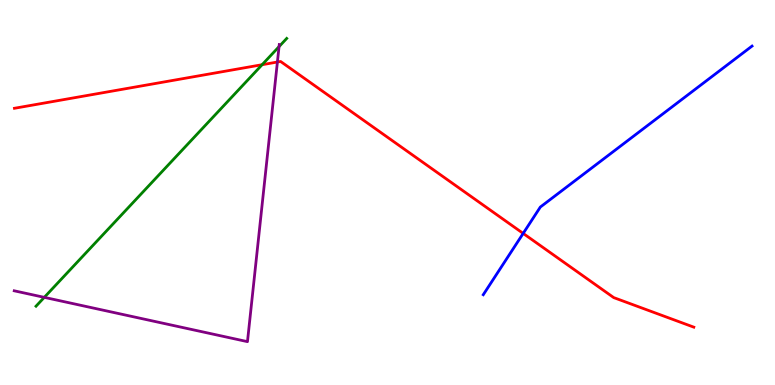[{'lines': ['blue', 'red'], 'intersections': [{'x': 6.75, 'y': 3.94}]}, {'lines': ['green', 'red'], 'intersections': [{'x': 3.38, 'y': 8.32}]}, {'lines': ['purple', 'red'], 'intersections': [{'x': 3.58, 'y': 8.39}]}, {'lines': ['blue', 'green'], 'intersections': []}, {'lines': ['blue', 'purple'], 'intersections': []}, {'lines': ['green', 'purple'], 'intersections': [{'x': 0.571, 'y': 2.28}, {'x': 3.6, 'y': 8.79}]}]